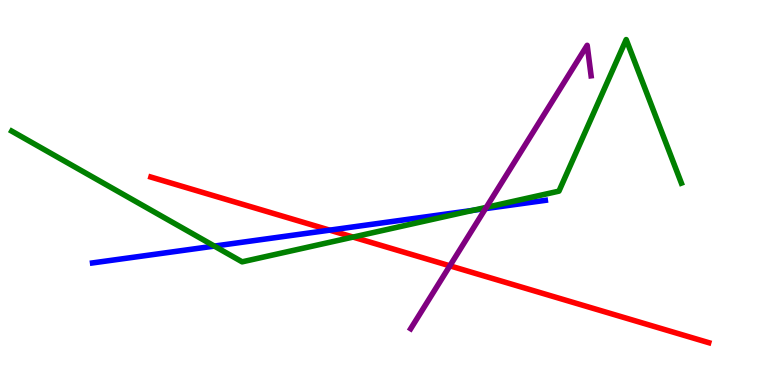[{'lines': ['blue', 'red'], 'intersections': [{'x': 4.25, 'y': 4.02}]}, {'lines': ['green', 'red'], 'intersections': [{'x': 4.56, 'y': 3.84}]}, {'lines': ['purple', 'red'], 'intersections': [{'x': 5.8, 'y': 3.1}]}, {'lines': ['blue', 'green'], 'intersections': [{'x': 2.77, 'y': 3.61}, {'x': 6.1, 'y': 4.54}]}, {'lines': ['blue', 'purple'], 'intersections': [{'x': 6.26, 'y': 4.58}]}, {'lines': ['green', 'purple'], 'intersections': [{'x': 6.27, 'y': 4.61}]}]